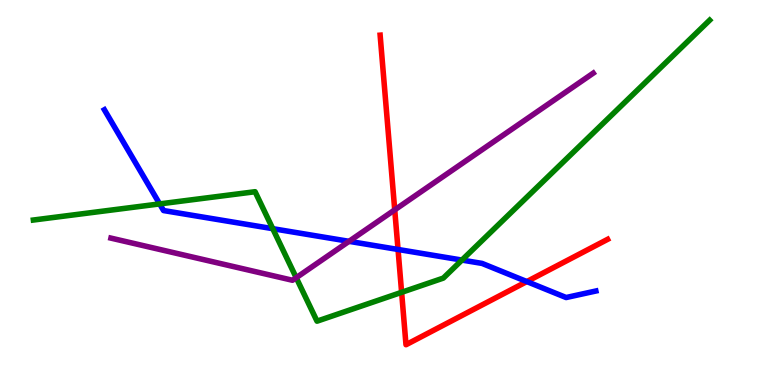[{'lines': ['blue', 'red'], 'intersections': [{'x': 5.14, 'y': 3.52}, {'x': 6.8, 'y': 2.69}]}, {'lines': ['green', 'red'], 'intersections': [{'x': 5.18, 'y': 2.41}]}, {'lines': ['purple', 'red'], 'intersections': [{'x': 5.09, 'y': 4.55}]}, {'lines': ['blue', 'green'], 'intersections': [{'x': 2.06, 'y': 4.7}, {'x': 3.52, 'y': 4.06}, {'x': 5.96, 'y': 3.24}]}, {'lines': ['blue', 'purple'], 'intersections': [{'x': 4.5, 'y': 3.73}]}, {'lines': ['green', 'purple'], 'intersections': [{'x': 3.82, 'y': 2.79}]}]